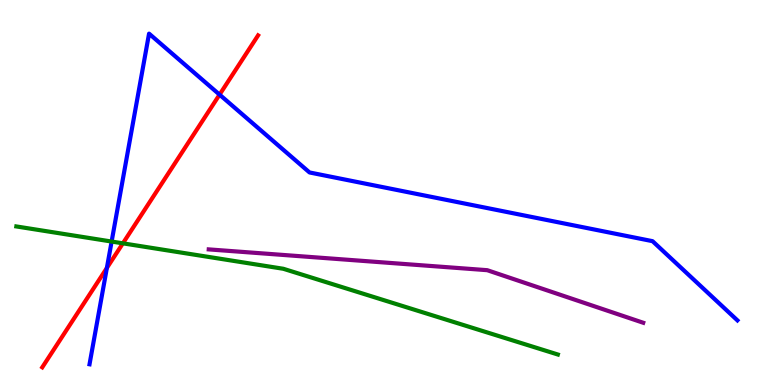[{'lines': ['blue', 'red'], 'intersections': [{'x': 1.38, 'y': 3.04}, {'x': 2.83, 'y': 7.54}]}, {'lines': ['green', 'red'], 'intersections': [{'x': 1.59, 'y': 3.68}]}, {'lines': ['purple', 'red'], 'intersections': []}, {'lines': ['blue', 'green'], 'intersections': [{'x': 1.44, 'y': 3.73}]}, {'lines': ['blue', 'purple'], 'intersections': []}, {'lines': ['green', 'purple'], 'intersections': []}]